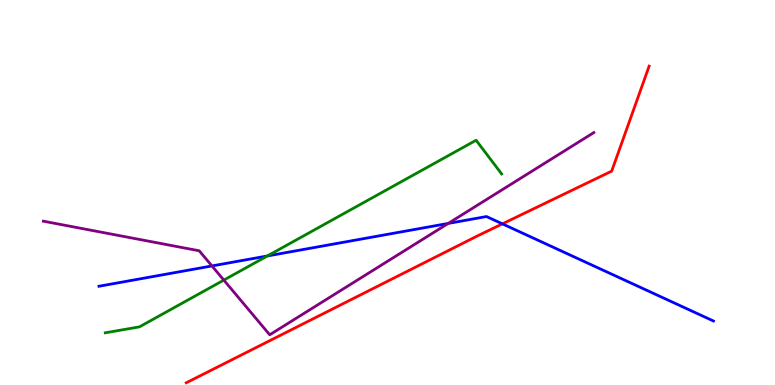[{'lines': ['blue', 'red'], 'intersections': [{'x': 6.48, 'y': 4.19}]}, {'lines': ['green', 'red'], 'intersections': []}, {'lines': ['purple', 'red'], 'intersections': []}, {'lines': ['blue', 'green'], 'intersections': [{'x': 3.45, 'y': 3.35}]}, {'lines': ['blue', 'purple'], 'intersections': [{'x': 2.73, 'y': 3.09}, {'x': 5.78, 'y': 4.2}]}, {'lines': ['green', 'purple'], 'intersections': [{'x': 2.89, 'y': 2.72}]}]